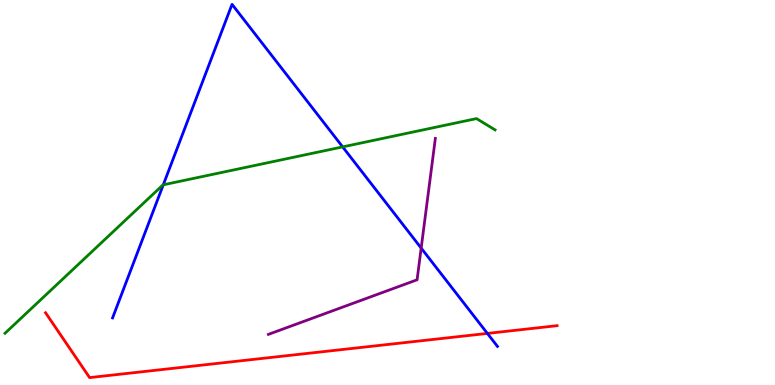[{'lines': ['blue', 'red'], 'intersections': [{'x': 6.29, 'y': 1.34}]}, {'lines': ['green', 'red'], 'intersections': []}, {'lines': ['purple', 'red'], 'intersections': []}, {'lines': ['blue', 'green'], 'intersections': [{'x': 2.11, 'y': 5.2}, {'x': 4.42, 'y': 6.18}]}, {'lines': ['blue', 'purple'], 'intersections': [{'x': 5.43, 'y': 3.56}]}, {'lines': ['green', 'purple'], 'intersections': []}]